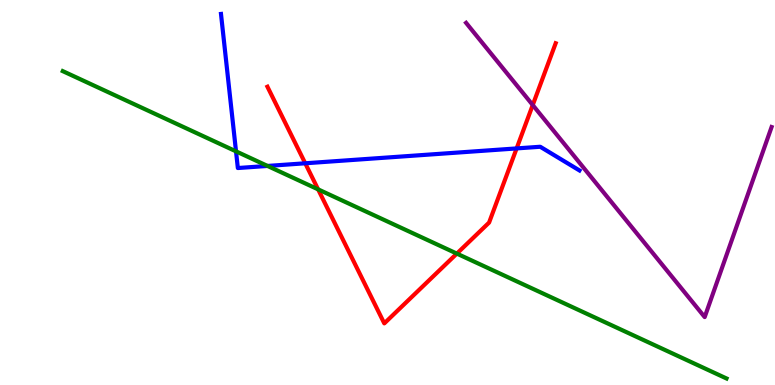[{'lines': ['blue', 'red'], 'intersections': [{'x': 3.94, 'y': 5.76}, {'x': 6.67, 'y': 6.15}]}, {'lines': ['green', 'red'], 'intersections': [{'x': 4.1, 'y': 5.08}, {'x': 5.89, 'y': 3.41}]}, {'lines': ['purple', 'red'], 'intersections': [{'x': 6.87, 'y': 7.27}]}, {'lines': ['blue', 'green'], 'intersections': [{'x': 3.05, 'y': 6.07}, {'x': 3.45, 'y': 5.69}]}, {'lines': ['blue', 'purple'], 'intersections': []}, {'lines': ['green', 'purple'], 'intersections': []}]